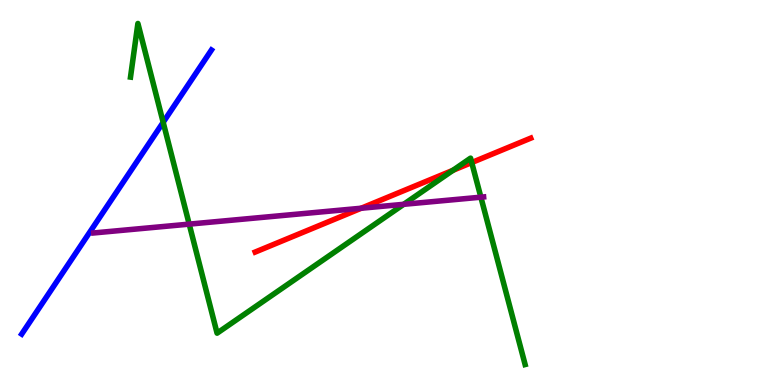[{'lines': ['blue', 'red'], 'intersections': []}, {'lines': ['green', 'red'], 'intersections': [{'x': 5.84, 'y': 5.58}, {'x': 6.09, 'y': 5.78}]}, {'lines': ['purple', 'red'], 'intersections': [{'x': 4.66, 'y': 4.59}]}, {'lines': ['blue', 'green'], 'intersections': [{'x': 2.11, 'y': 6.82}]}, {'lines': ['blue', 'purple'], 'intersections': []}, {'lines': ['green', 'purple'], 'intersections': [{'x': 2.44, 'y': 4.18}, {'x': 5.21, 'y': 4.69}, {'x': 6.2, 'y': 4.88}]}]